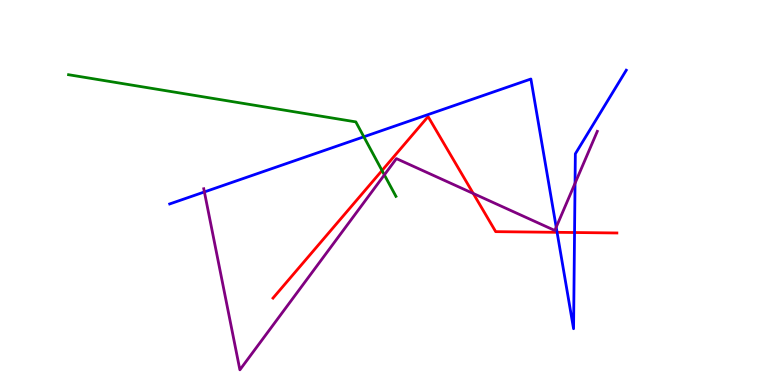[{'lines': ['blue', 'red'], 'intersections': [{'x': 7.19, 'y': 3.97}, {'x': 7.41, 'y': 3.96}]}, {'lines': ['green', 'red'], 'intersections': [{'x': 4.93, 'y': 5.57}]}, {'lines': ['purple', 'red'], 'intersections': [{'x': 6.11, 'y': 4.97}]}, {'lines': ['blue', 'green'], 'intersections': [{'x': 4.69, 'y': 6.45}]}, {'lines': ['blue', 'purple'], 'intersections': [{'x': 2.64, 'y': 5.01}, {'x': 7.18, 'y': 4.1}, {'x': 7.42, 'y': 5.24}]}, {'lines': ['green', 'purple'], 'intersections': [{'x': 4.96, 'y': 5.46}]}]